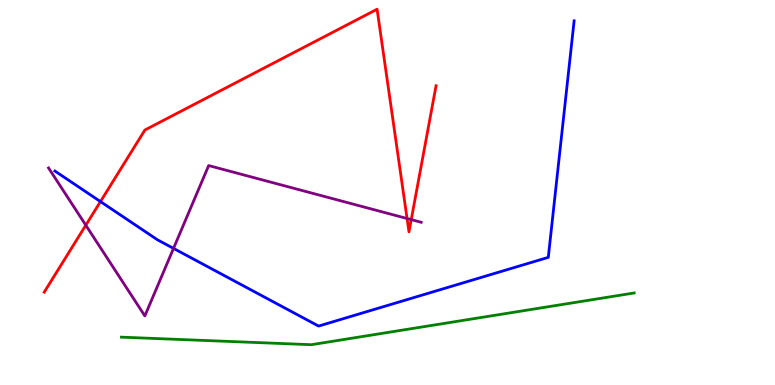[{'lines': ['blue', 'red'], 'intersections': [{'x': 1.3, 'y': 4.76}]}, {'lines': ['green', 'red'], 'intersections': []}, {'lines': ['purple', 'red'], 'intersections': [{'x': 1.11, 'y': 4.15}, {'x': 5.25, 'y': 4.32}, {'x': 5.31, 'y': 4.3}]}, {'lines': ['blue', 'green'], 'intersections': []}, {'lines': ['blue', 'purple'], 'intersections': [{'x': 2.24, 'y': 3.55}]}, {'lines': ['green', 'purple'], 'intersections': []}]